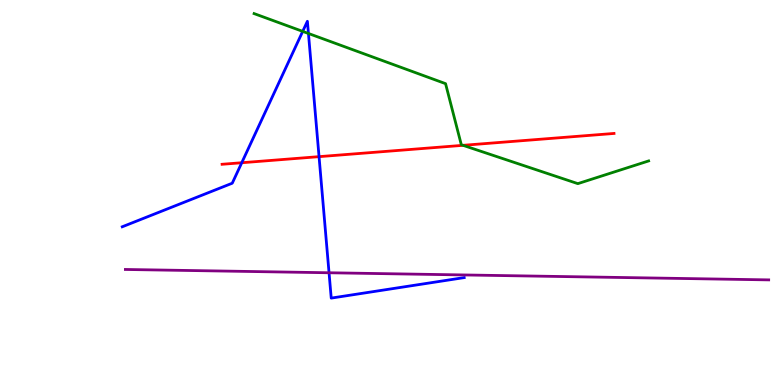[{'lines': ['blue', 'red'], 'intersections': [{'x': 3.12, 'y': 5.77}, {'x': 4.12, 'y': 5.93}]}, {'lines': ['green', 'red'], 'intersections': [{'x': 5.97, 'y': 6.23}]}, {'lines': ['purple', 'red'], 'intersections': []}, {'lines': ['blue', 'green'], 'intersections': [{'x': 3.91, 'y': 9.18}, {'x': 3.98, 'y': 9.13}]}, {'lines': ['blue', 'purple'], 'intersections': [{'x': 4.25, 'y': 2.92}]}, {'lines': ['green', 'purple'], 'intersections': []}]